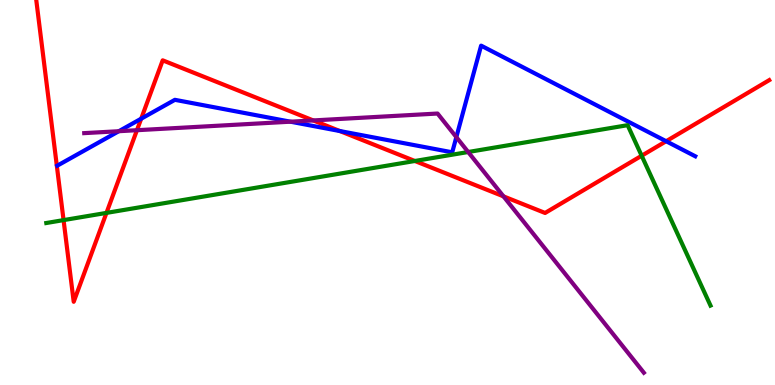[{'lines': ['blue', 'red'], 'intersections': [{'x': 1.82, 'y': 6.92}, {'x': 4.38, 'y': 6.6}, {'x': 8.6, 'y': 6.33}]}, {'lines': ['green', 'red'], 'intersections': [{'x': 0.82, 'y': 4.28}, {'x': 1.37, 'y': 4.47}, {'x': 5.35, 'y': 5.82}, {'x': 8.28, 'y': 5.95}]}, {'lines': ['purple', 'red'], 'intersections': [{'x': 1.77, 'y': 6.62}, {'x': 4.04, 'y': 6.87}, {'x': 6.5, 'y': 4.9}]}, {'lines': ['blue', 'green'], 'intersections': []}, {'lines': ['blue', 'purple'], 'intersections': [{'x': 1.53, 'y': 6.59}, {'x': 3.75, 'y': 6.84}, {'x': 5.89, 'y': 6.44}]}, {'lines': ['green', 'purple'], 'intersections': [{'x': 6.04, 'y': 6.05}]}]